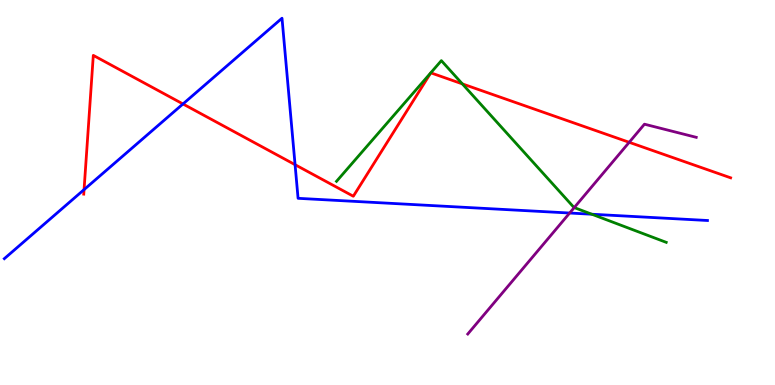[{'lines': ['blue', 'red'], 'intersections': [{'x': 1.08, 'y': 5.07}, {'x': 2.36, 'y': 7.3}, {'x': 3.81, 'y': 5.72}]}, {'lines': ['green', 'red'], 'intersections': [{'x': 5.97, 'y': 7.82}]}, {'lines': ['purple', 'red'], 'intersections': [{'x': 8.12, 'y': 6.3}]}, {'lines': ['blue', 'green'], 'intersections': [{'x': 7.64, 'y': 4.44}]}, {'lines': ['blue', 'purple'], 'intersections': [{'x': 7.35, 'y': 4.47}]}, {'lines': ['green', 'purple'], 'intersections': [{'x': 7.41, 'y': 4.61}]}]